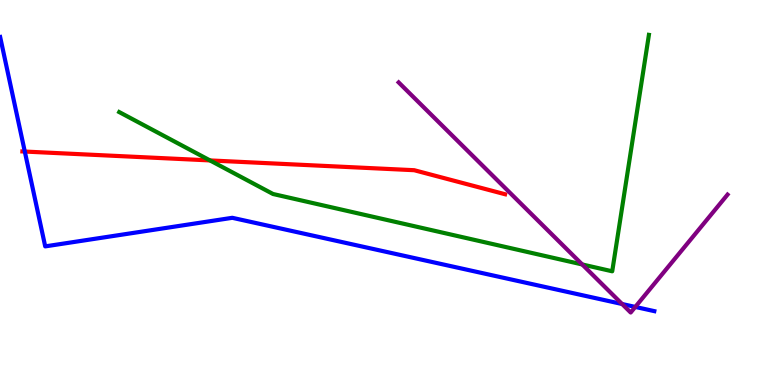[{'lines': ['blue', 'red'], 'intersections': [{'x': 0.32, 'y': 6.06}]}, {'lines': ['green', 'red'], 'intersections': [{'x': 2.71, 'y': 5.83}]}, {'lines': ['purple', 'red'], 'intersections': []}, {'lines': ['blue', 'green'], 'intersections': []}, {'lines': ['blue', 'purple'], 'intersections': [{'x': 8.03, 'y': 2.1}, {'x': 8.2, 'y': 2.03}]}, {'lines': ['green', 'purple'], 'intersections': [{'x': 7.51, 'y': 3.13}]}]